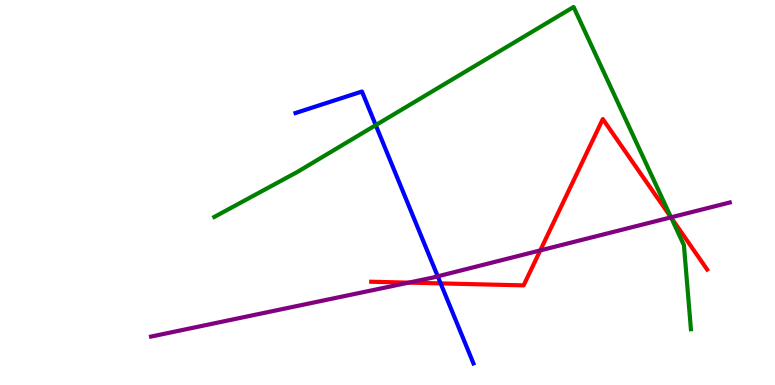[{'lines': ['blue', 'red'], 'intersections': [{'x': 5.69, 'y': 2.64}]}, {'lines': ['green', 'red'], 'intersections': [{'x': 8.66, 'y': 4.35}]}, {'lines': ['purple', 'red'], 'intersections': [{'x': 5.27, 'y': 2.66}, {'x': 6.97, 'y': 3.5}, {'x': 8.66, 'y': 4.35}]}, {'lines': ['blue', 'green'], 'intersections': [{'x': 4.85, 'y': 6.75}]}, {'lines': ['blue', 'purple'], 'intersections': [{'x': 5.65, 'y': 2.82}]}, {'lines': ['green', 'purple'], 'intersections': [{'x': 8.66, 'y': 4.35}]}]